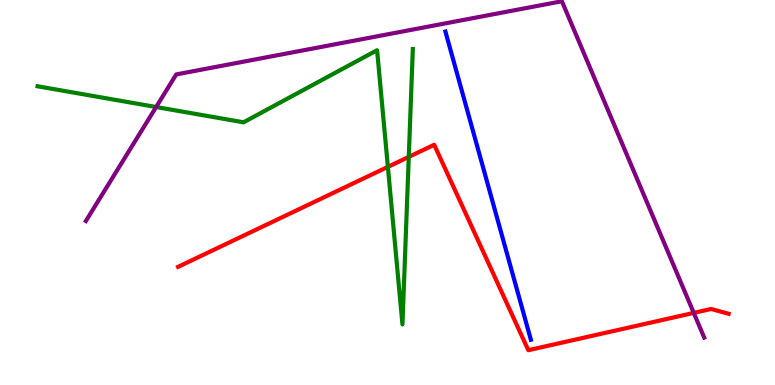[{'lines': ['blue', 'red'], 'intersections': []}, {'lines': ['green', 'red'], 'intersections': [{'x': 5.0, 'y': 5.67}, {'x': 5.27, 'y': 5.92}]}, {'lines': ['purple', 'red'], 'intersections': [{'x': 8.95, 'y': 1.87}]}, {'lines': ['blue', 'green'], 'intersections': []}, {'lines': ['blue', 'purple'], 'intersections': []}, {'lines': ['green', 'purple'], 'intersections': [{'x': 2.01, 'y': 7.22}]}]